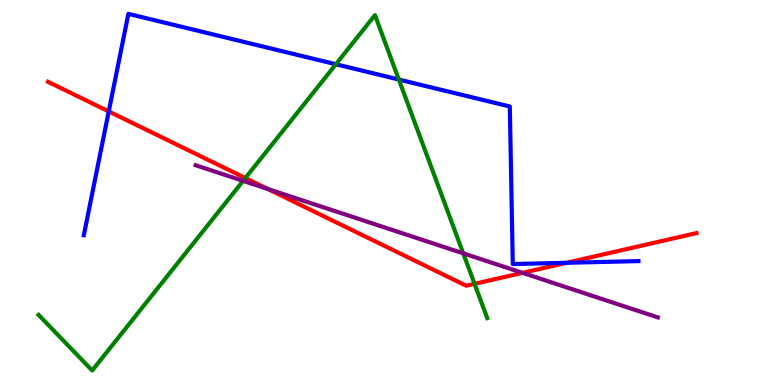[{'lines': ['blue', 'red'], 'intersections': [{'x': 1.4, 'y': 7.11}, {'x': 7.31, 'y': 3.17}]}, {'lines': ['green', 'red'], 'intersections': [{'x': 3.17, 'y': 5.38}, {'x': 6.12, 'y': 2.63}]}, {'lines': ['purple', 'red'], 'intersections': [{'x': 3.46, 'y': 5.09}, {'x': 6.74, 'y': 2.91}]}, {'lines': ['blue', 'green'], 'intersections': [{'x': 4.33, 'y': 8.33}, {'x': 5.15, 'y': 7.93}]}, {'lines': ['blue', 'purple'], 'intersections': []}, {'lines': ['green', 'purple'], 'intersections': [{'x': 3.14, 'y': 5.3}, {'x': 5.98, 'y': 3.42}]}]